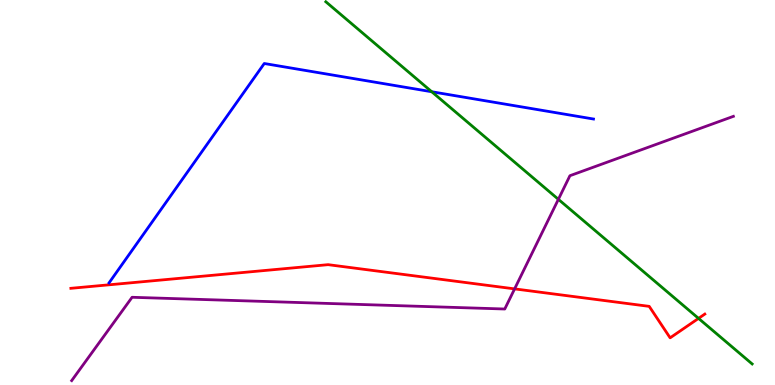[{'lines': ['blue', 'red'], 'intersections': []}, {'lines': ['green', 'red'], 'intersections': [{'x': 9.01, 'y': 1.73}]}, {'lines': ['purple', 'red'], 'intersections': [{'x': 6.64, 'y': 2.5}]}, {'lines': ['blue', 'green'], 'intersections': [{'x': 5.57, 'y': 7.62}]}, {'lines': ['blue', 'purple'], 'intersections': []}, {'lines': ['green', 'purple'], 'intersections': [{'x': 7.2, 'y': 4.82}]}]